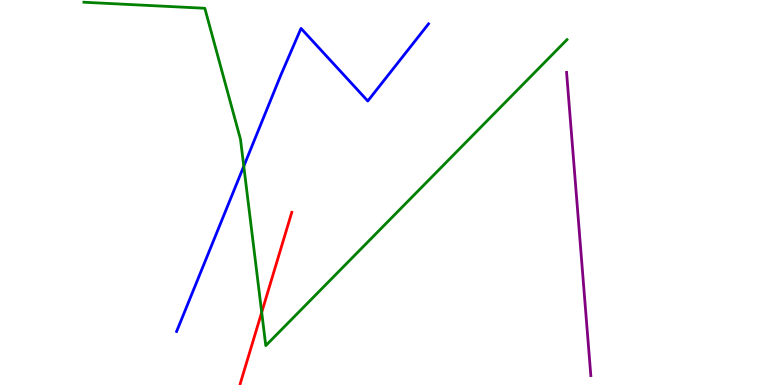[{'lines': ['blue', 'red'], 'intersections': []}, {'lines': ['green', 'red'], 'intersections': [{'x': 3.38, 'y': 1.89}]}, {'lines': ['purple', 'red'], 'intersections': []}, {'lines': ['blue', 'green'], 'intersections': [{'x': 3.15, 'y': 5.68}]}, {'lines': ['blue', 'purple'], 'intersections': []}, {'lines': ['green', 'purple'], 'intersections': []}]